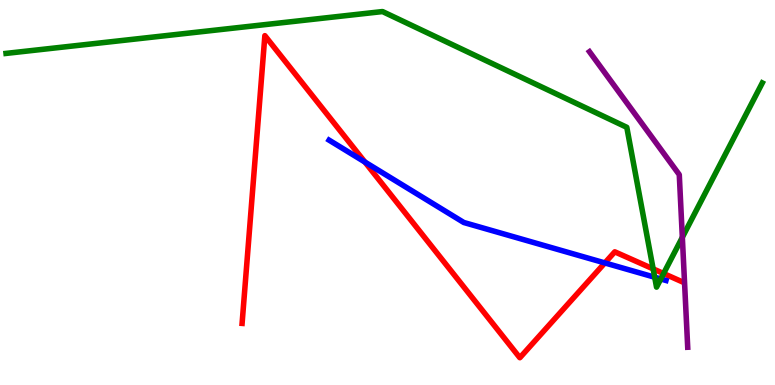[{'lines': ['blue', 'red'], 'intersections': [{'x': 4.71, 'y': 5.79}, {'x': 7.8, 'y': 3.17}]}, {'lines': ['green', 'red'], 'intersections': [{'x': 8.43, 'y': 3.02}, {'x': 8.56, 'y': 2.9}]}, {'lines': ['purple', 'red'], 'intersections': []}, {'lines': ['blue', 'green'], 'intersections': [{'x': 8.45, 'y': 2.8}, {'x': 8.53, 'y': 2.75}]}, {'lines': ['blue', 'purple'], 'intersections': []}, {'lines': ['green', 'purple'], 'intersections': [{'x': 8.8, 'y': 3.84}]}]